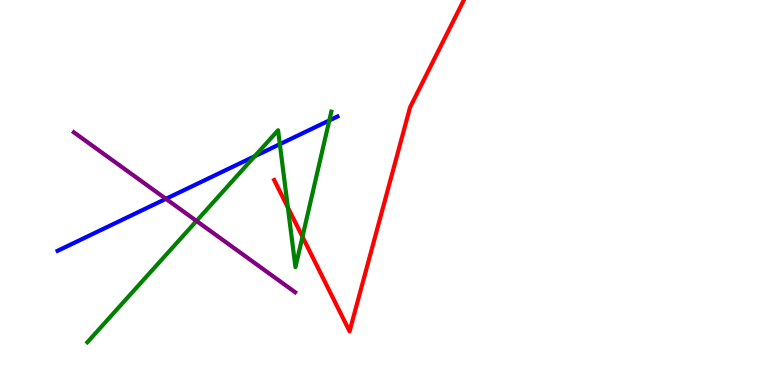[{'lines': ['blue', 'red'], 'intersections': []}, {'lines': ['green', 'red'], 'intersections': [{'x': 3.71, 'y': 4.61}, {'x': 3.9, 'y': 3.85}]}, {'lines': ['purple', 'red'], 'intersections': []}, {'lines': ['blue', 'green'], 'intersections': [{'x': 3.29, 'y': 5.94}, {'x': 3.61, 'y': 6.26}, {'x': 4.25, 'y': 6.87}]}, {'lines': ['blue', 'purple'], 'intersections': [{'x': 2.14, 'y': 4.84}]}, {'lines': ['green', 'purple'], 'intersections': [{'x': 2.54, 'y': 4.26}]}]